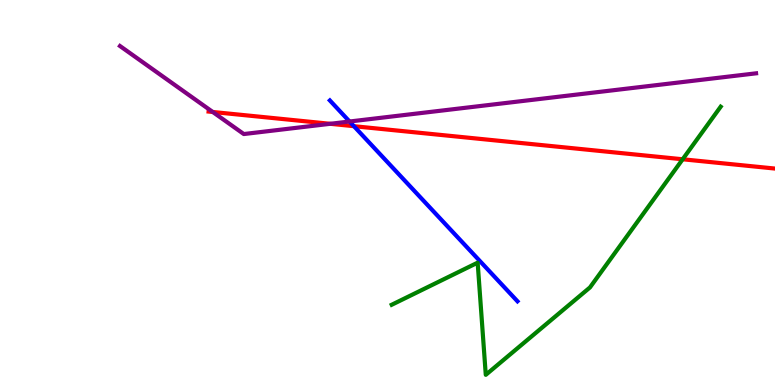[{'lines': ['blue', 'red'], 'intersections': [{'x': 4.57, 'y': 6.72}]}, {'lines': ['green', 'red'], 'intersections': [{'x': 8.81, 'y': 5.86}]}, {'lines': ['purple', 'red'], 'intersections': [{'x': 2.75, 'y': 7.09}, {'x': 4.26, 'y': 6.78}]}, {'lines': ['blue', 'green'], 'intersections': []}, {'lines': ['blue', 'purple'], 'intersections': [{'x': 4.51, 'y': 6.84}]}, {'lines': ['green', 'purple'], 'intersections': []}]